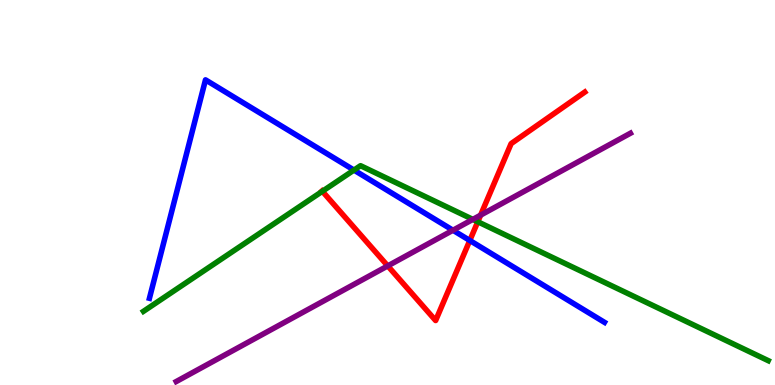[{'lines': ['blue', 'red'], 'intersections': [{'x': 6.06, 'y': 3.75}]}, {'lines': ['green', 'red'], 'intersections': [{'x': 4.16, 'y': 5.03}, {'x': 6.16, 'y': 4.24}]}, {'lines': ['purple', 'red'], 'intersections': [{'x': 5.0, 'y': 3.09}, {'x': 6.2, 'y': 4.41}]}, {'lines': ['blue', 'green'], 'intersections': [{'x': 4.57, 'y': 5.58}]}, {'lines': ['blue', 'purple'], 'intersections': [{'x': 5.84, 'y': 4.02}]}, {'lines': ['green', 'purple'], 'intersections': [{'x': 6.1, 'y': 4.3}]}]